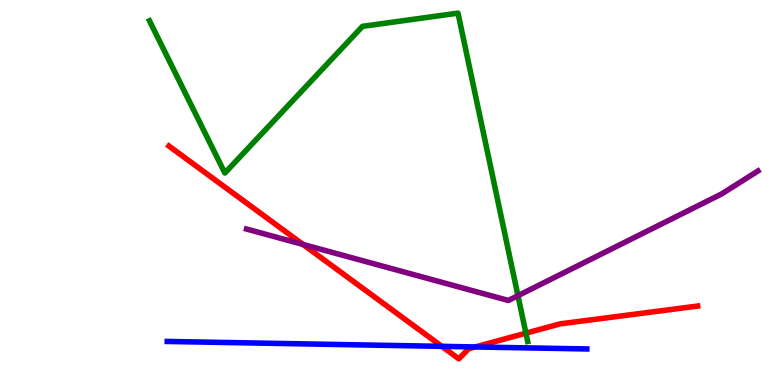[{'lines': ['blue', 'red'], 'intersections': [{'x': 5.7, 'y': 1.0}, {'x': 6.13, 'y': 0.988}]}, {'lines': ['green', 'red'], 'intersections': [{'x': 6.79, 'y': 1.35}]}, {'lines': ['purple', 'red'], 'intersections': [{'x': 3.91, 'y': 3.65}]}, {'lines': ['blue', 'green'], 'intersections': []}, {'lines': ['blue', 'purple'], 'intersections': []}, {'lines': ['green', 'purple'], 'intersections': [{'x': 6.68, 'y': 2.32}]}]